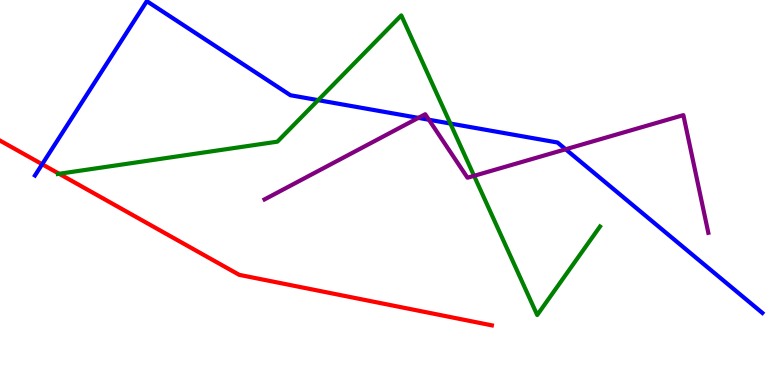[{'lines': ['blue', 'red'], 'intersections': [{'x': 0.544, 'y': 5.73}]}, {'lines': ['green', 'red'], 'intersections': [{'x': 0.763, 'y': 5.49}]}, {'lines': ['purple', 'red'], 'intersections': []}, {'lines': ['blue', 'green'], 'intersections': [{'x': 4.1, 'y': 7.4}, {'x': 5.81, 'y': 6.79}]}, {'lines': ['blue', 'purple'], 'intersections': [{'x': 5.4, 'y': 6.94}, {'x': 5.53, 'y': 6.89}, {'x': 7.3, 'y': 6.12}]}, {'lines': ['green', 'purple'], 'intersections': [{'x': 6.12, 'y': 5.43}]}]